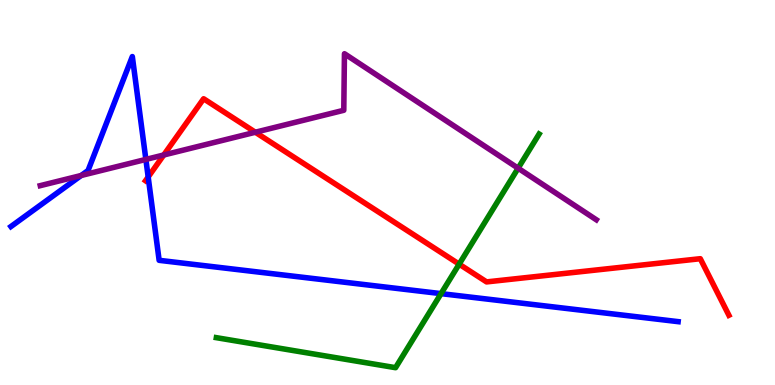[{'lines': ['blue', 'red'], 'intersections': [{'x': 1.91, 'y': 5.4}]}, {'lines': ['green', 'red'], 'intersections': [{'x': 5.92, 'y': 3.14}]}, {'lines': ['purple', 'red'], 'intersections': [{'x': 2.11, 'y': 5.97}, {'x': 3.29, 'y': 6.57}]}, {'lines': ['blue', 'green'], 'intersections': [{'x': 5.69, 'y': 2.37}]}, {'lines': ['blue', 'purple'], 'intersections': [{'x': 1.05, 'y': 5.44}, {'x': 1.88, 'y': 5.86}]}, {'lines': ['green', 'purple'], 'intersections': [{'x': 6.69, 'y': 5.63}]}]